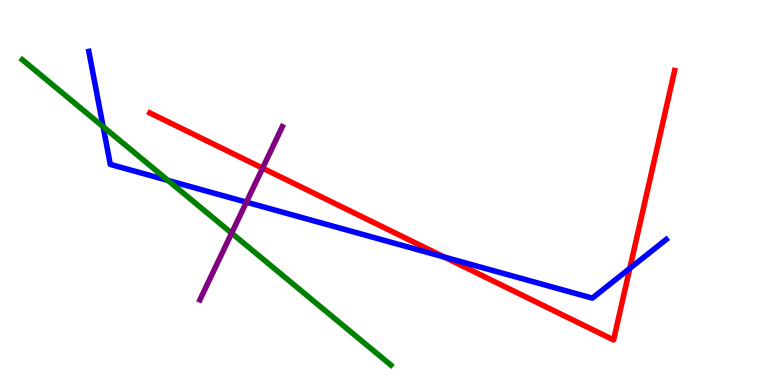[{'lines': ['blue', 'red'], 'intersections': [{'x': 5.73, 'y': 3.32}, {'x': 8.13, 'y': 3.03}]}, {'lines': ['green', 'red'], 'intersections': []}, {'lines': ['purple', 'red'], 'intersections': [{'x': 3.39, 'y': 5.63}]}, {'lines': ['blue', 'green'], 'intersections': [{'x': 1.33, 'y': 6.71}, {'x': 2.17, 'y': 5.31}]}, {'lines': ['blue', 'purple'], 'intersections': [{'x': 3.18, 'y': 4.75}]}, {'lines': ['green', 'purple'], 'intersections': [{'x': 2.99, 'y': 3.94}]}]